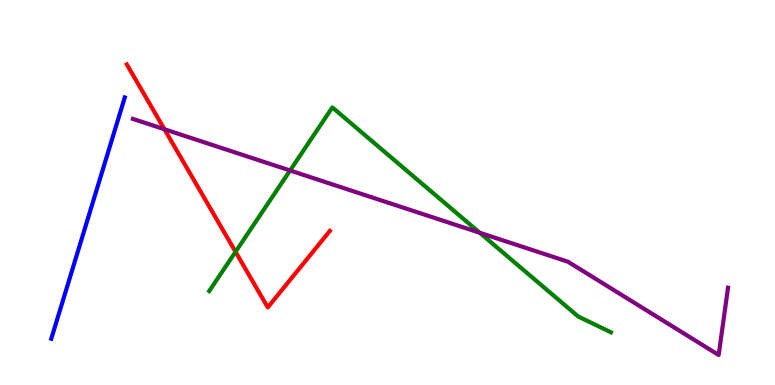[{'lines': ['blue', 'red'], 'intersections': []}, {'lines': ['green', 'red'], 'intersections': [{'x': 3.04, 'y': 3.46}]}, {'lines': ['purple', 'red'], 'intersections': [{'x': 2.12, 'y': 6.64}]}, {'lines': ['blue', 'green'], 'intersections': []}, {'lines': ['blue', 'purple'], 'intersections': []}, {'lines': ['green', 'purple'], 'intersections': [{'x': 3.74, 'y': 5.57}, {'x': 6.19, 'y': 3.95}]}]